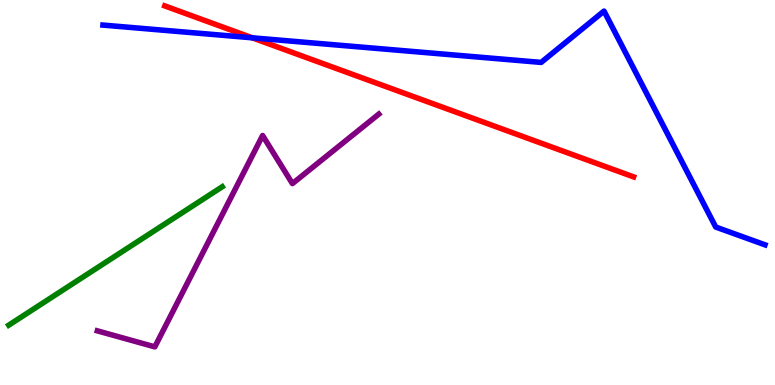[{'lines': ['blue', 'red'], 'intersections': [{'x': 3.25, 'y': 9.02}]}, {'lines': ['green', 'red'], 'intersections': []}, {'lines': ['purple', 'red'], 'intersections': []}, {'lines': ['blue', 'green'], 'intersections': []}, {'lines': ['blue', 'purple'], 'intersections': []}, {'lines': ['green', 'purple'], 'intersections': []}]